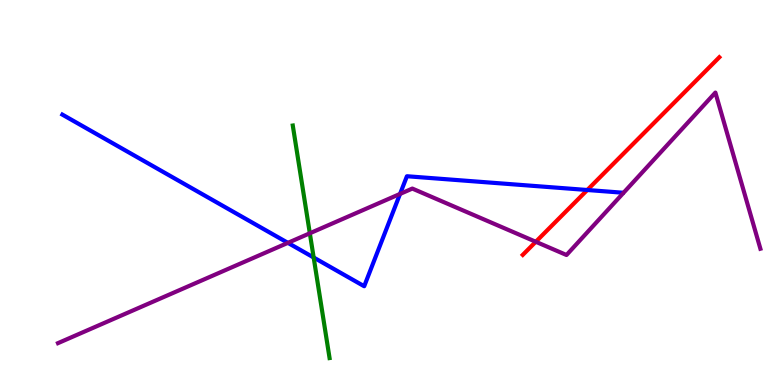[{'lines': ['blue', 'red'], 'intersections': [{'x': 7.58, 'y': 5.06}]}, {'lines': ['green', 'red'], 'intersections': []}, {'lines': ['purple', 'red'], 'intersections': [{'x': 6.91, 'y': 3.72}]}, {'lines': ['blue', 'green'], 'intersections': [{'x': 4.05, 'y': 3.31}]}, {'lines': ['blue', 'purple'], 'intersections': [{'x': 3.71, 'y': 3.69}, {'x': 5.16, 'y': 4.96}]}, {'lines': ['green', 'purple'], 'intersections': [{'x': 4.0, 'y': 3.94}]}]